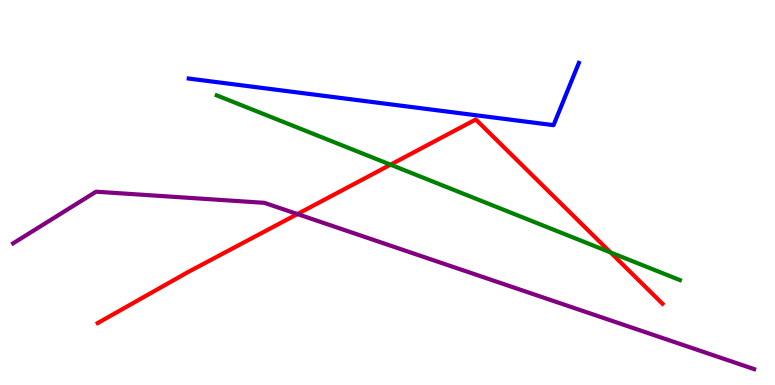[{'lines': ['blue', 'red'], 'intersections': []}, {'lines': ['green', 'red'], 'intersections': [{'x': 5.04, 'y': 5.72}, {'x': 7.88, 'y': 3.44}]}, {'lines': ['purple', 'red'], 'intersections': [{'x': 3.84, 'y': 4.44}]}, {'lines': ['blue', 'green'], 'intersections': []}, {'lines': ['blue', 'purple'], 'intersections': []}, {'lines': ['green', 'purple'], 'intersections': []}]